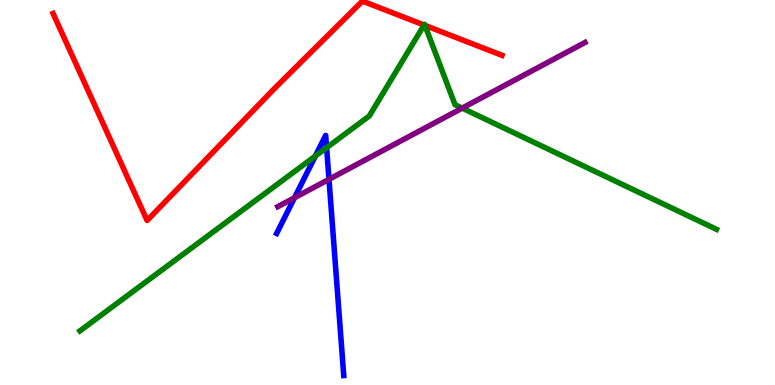[{'lines': ['blue', 'red'], 'intersections': []}, {'lines': ['green', 'red'], 'intersections': [{'x': 5.47, 'y': 9.35}, {'x': 5.48, 'y': 9.34}]}, {'lines': ['purple', 'red'], 'intersections': []}, {'lines': ['blue', 'green'], 'intersections': [{'x': 4.07, 'y': 5.95}, {'x': 4.21, 'y': 6.16}]}, {'lines': ['blue', 'purple'], 'intersections': [{'x': 3.8, 'y': 4.86}, {'x': 4.24, 'y': 5.34}]}, {'lines': ['green', 'purple'], 'intersections': [{'x': 5.96, 'y': 7.19}]}]